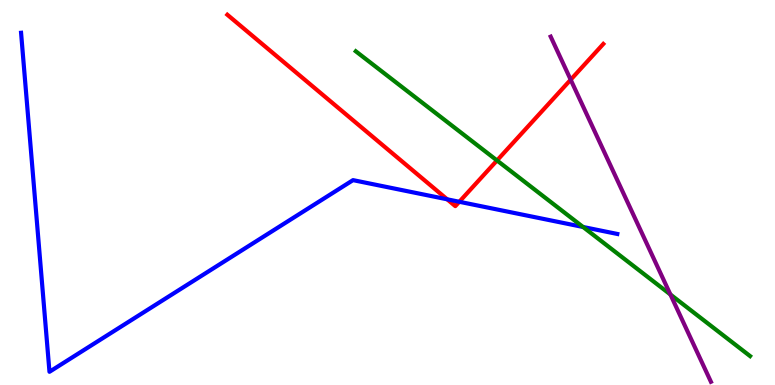[{'lines': ['blue', 'red'], 'intersections': [{'x': 5.77, 'y': 4.82}, {'x': 5.93, 'y': 4.76}]}, {'lines': ['green', 'red'], 'intersections': [{'x': 6.41, 'y': 5.83}]}, {'lines': ['purple', 'red'], 'intersections': [{'x': 7.36, 'y': 7.93}]}, {'lines': ['blue', 'green'], 'intersections': [{'x': 7.52, 'y': 4.1}]}, {'lines': ['blue', 'purple'], 'intersections': []}, {'lines': ['green', 'purple'], 'intersections': [{'x': 8.65, 'y': 2.35}]}]